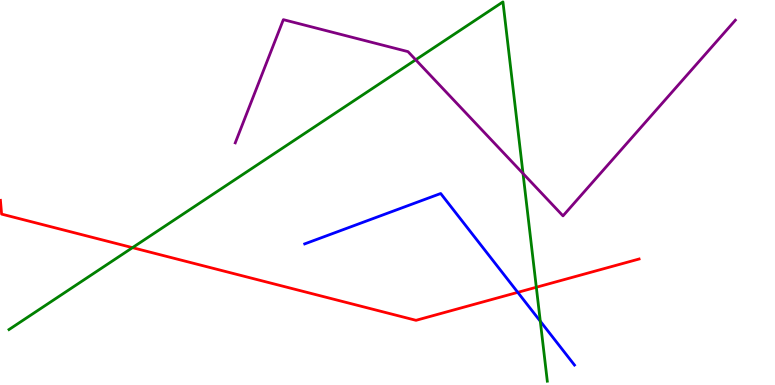[{'lines': ['blue', 'red'], 'intersections': [{'x': 6.68, 'y': 2.41}]}, {'lines': ['green', 'red'], 'intersections': [{'x': 1.71, 'y': 3.57}, {'x': 6.92, 'y': 2.54}]}, {'lines': ['purple', 'red'], 'intersections': []}, {'lines': ['blue', 'green'], 'intersections': [{'x': 6.97, 'y': 1.66}]}, {'lines': ['blue', 'purple'], 'intersections': []}, {'lines': ['green', 'purple'], 'intersections': [{'x': 5.36, 'y': 8.45}, {'x': 6.75, 'y': 5.49}]}]